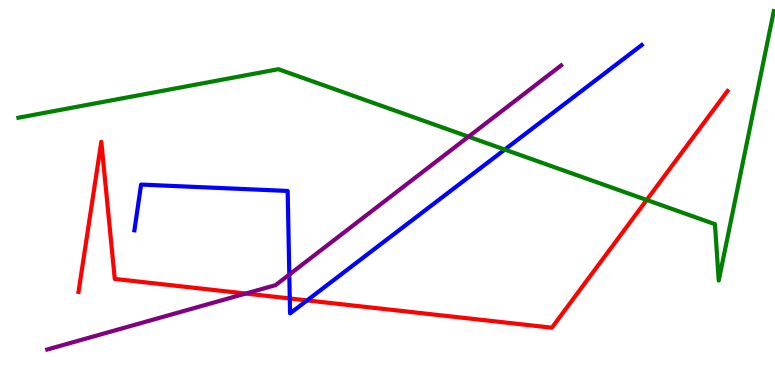[{'lines': ['blue', 'red'], 'intersections': [{'x': 3.74, 'y': 2.25}, {'x': 3.96, 'y': 2.2}]}, {'lines': ['green', 'red'], 'intersections': [{'x': 8.34, 'y': 4.81}]}, {'lines': ['purple', 'red'], 'intersections': [{'x': 3.17, 'y': 2.38}]}, {'lines': ['blue', 'green'], 'intersections': [{'x': 6.51, 'y': 6.12}]}, {'lines': ['blue', 'purple'], 'intersections': [{'x': 3.73, 'y': 2.87}]}, {'lines': ['green', 'purple'], 'intersections': [{'x': 6.05, 'y': 6.45}]}]